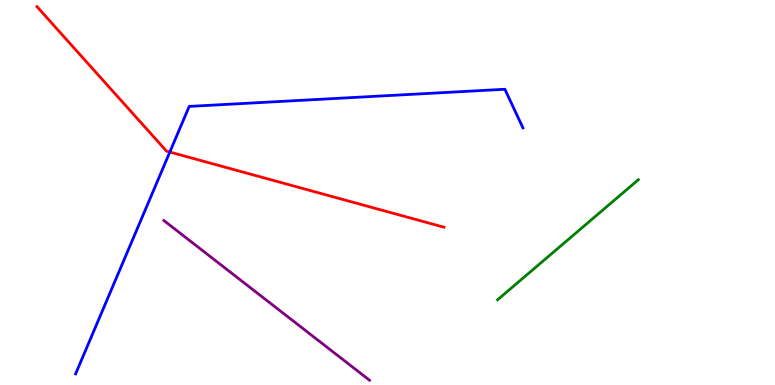[{'lines': ['blue', 'red'], 'intersections': [{'x': 2.19, 'y': 6.05}]}, {'lines': ['green', 'red'], 'intersections': []}, {'lines': ['purple', 'red'], 'intersections': []}, {'lines': ['blue', 'green'], 'intersections': []}, {'lines': ['blue', 'purple'], 'intersections': []}, {'lines': ['green', 'purple'], 'intersections': []}]